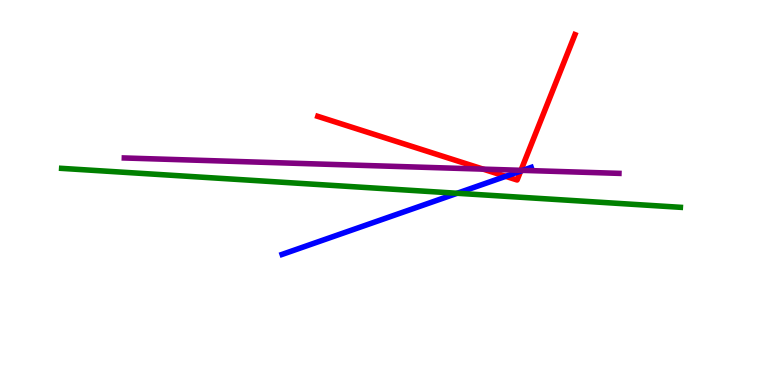[{'lines': ['blue', 'red'], 'intersections': [{'x': 6.52, 'y': 5.42}, {'x': 6.72, 'y': 5.56}]}, {'lines': ['green', 'red'], 'intersections': []}, {'lines': ['purple', 'red'], 'intersections': [{'x': 6.23, 'y': 5.61}, {'x': 6.72, 'y': 5.58}]}, {'lines': ['blue', 'green'], 'intersections': [{'x': 5.9, 'y': 4.98}]}, {'lines': ['blue', 'purple'], 'intersections': [{'x': 6.75, 'y': 5.57}]}, {'lines': ['green', 'purple'], 'intersections': []}]